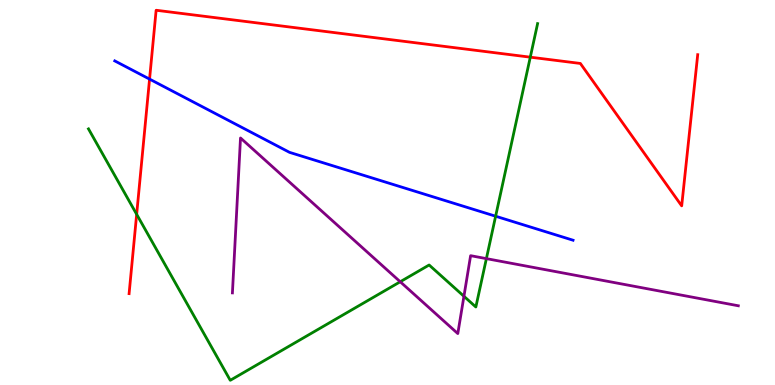[{'lines': ['blue', 'red'], 'intersections': [{'x': 1.93, 'y': 7.95}]}, {'lines': ['green', 'red'], 'intersections': [{'x': 1.76, 'y': 4.43}, {'x': 6.84, 'y': 8.51}]}, {'lines': ['purple', 'red'], 'intersections': []}, {'lines': ['blue', 'green'], 'intersections': [{'x': 6.4, 'y': 4.38}]}, {'lines': ['blue', 'purple'], 'intersections': []}, {'lines': ['green', 'purple'], 'intersections': [{'x': 5.16, 'y': 2.68}, {'x': 5.99, 'y': 2.3}, {'x': 6.28, 'y': 3.28}]}]